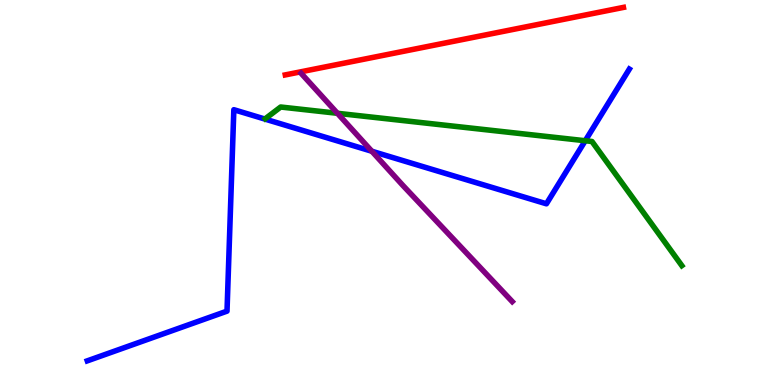[{'lines': ['blue', 'red'], 'intersections': []}, {'lines': ['green', 'red'], 'intersections': []}, {'lines': ['purple', 'red'], 'intersections': []}, {'lines': ['blue', 'green'], 'intersections': [{'x': 7.55, 'y': 6.34}]}, {'lines': ['blue', 'purple'], 'intersections': [{'x': 4.8, 'y': 6.07}]}, {'lines': ['green', 'purple'], 'intersections': [{'x': 4.35, 'y': 7.06}]}]